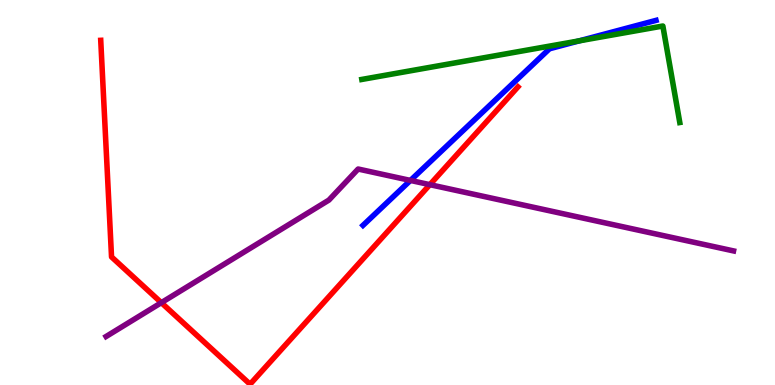[{'lines': ['blue', 'red'], 'intersections': []}, {'lines': ['green', 'red'], 'intersections': []}, {'lines': ['purple', 'red'], 'intersections': [{'x': 2.08, 'y': 2.14}, {'x': 5.55, 'y': 5.2}]}, {'lines': ['blue', 'green'], 'intersections': [{'x': 7.47, 'y': 8.94}]}, {'lines': ['blue', 'purple'], 'intersections': [{'x': 5.3, 'y': 5.31}]}, {'lines': ['green', 'purple'], 'intersections': []}]